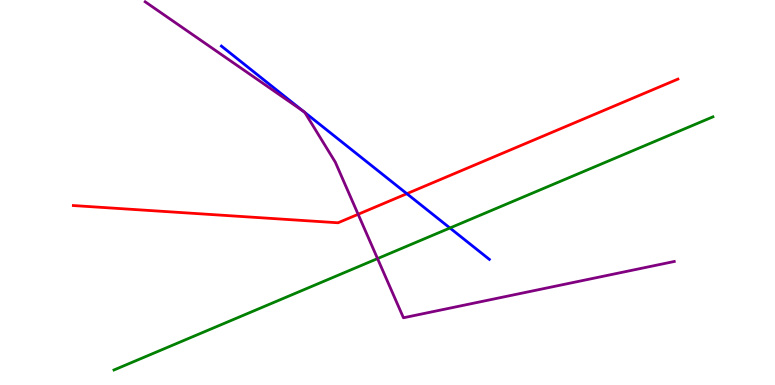[{'lines': ['blue', 'red'], 'intersections': [{'x': 5.25, 'y': 4.97}]}, {'lines': ['green', 'red'], 'intersections': []}, {'lines': ['purple', 'red'], 'intersections': [{'x': 4.62, 'y': 4.43}]}, {'lines': ['blue', 'green'], 'intersections': [{'x': 5.81, 'y': 4.08}]}, {'lines': ['blue', 'purple'], 'intersections': [{'x': 3.91, 'y': 7.12}, {'x': 3.93, 'y': 7.08}]}, {'lines': ['green', 'purple'], 'intersections': [{'x': 4.87, 'y': 3.28}]}]